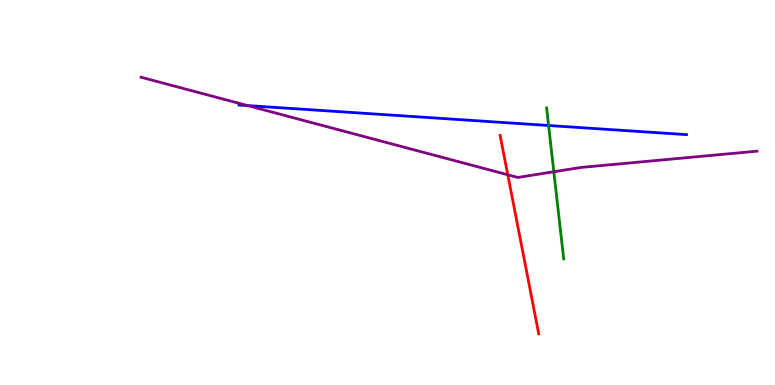[{'lines': ['blue', 'red'], 'intersections': []}, {'lines': ['green', 'red'], 'intersections': []}, {'lines': ['purple', 'red'], 'intersections': [{'x': 6.55, 'y': 5.46}]}, {'lines': ['blue', 'green'], 'intersections': [{'x': 7.08, 'y': 6.74}]}, {'lines': ['blue', 'purple'], 'intersections': [{'x': 3.2, 'y': 7.26}]}, {'lines': ['green', 'purple'], 'intersections': [{'x': 7.15, 'y': 5.54}]}]